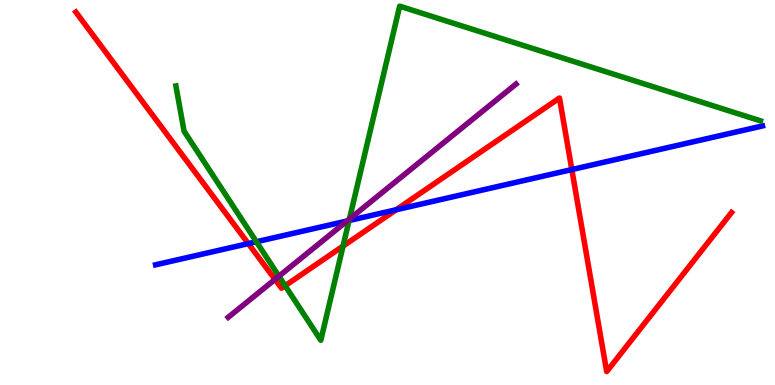[{'lines': ['blue', 'red'], 'intersections': [{'x': 3.2, 'y': 3.67}, {'x': 5.11, 'y': 4.55}, {'x': 7.38, 'y': 5.6}]}, {'lines': ['green', 'red'], 'intersections': [{'x': 3.68, 'y': 2.58}, {'x': 4.43, 'y': 3.61}]}, {'lines': ['purple', 'red'], 'intersections': [{'x': 3.55, 'y': 2.74}]}, {'lines': ['blue', 'green'], 'intersections': [{'x': 3.31, 'y': 3.72}, {'x': 4.5, 'y': 4.27}]}, {'lines': ['blue', 'purple'], 'intersections': [{'x': 4.48, 'y': 4.26}]}, {'lines': ['green', 'purple'], 'intersections': [{'x': 3.6, 'y': 2.83}, {'x': 4.51, 'y': 4.31}]}]